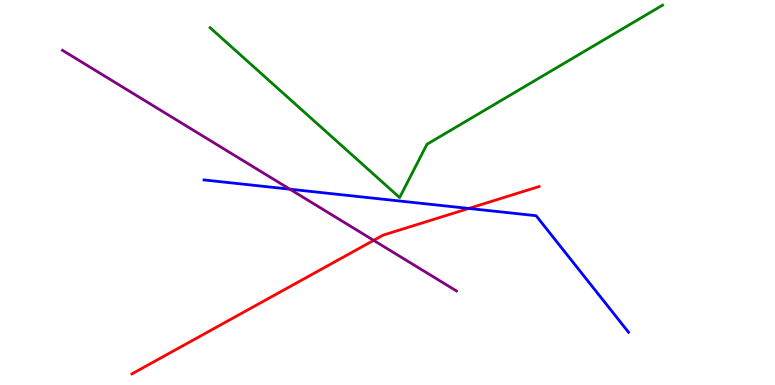[{'lines': ['blue', 'red'], 'intersections': [{'x': 6.05, 'y': 4.59}]}, {'lines': ['green', 'red'], 'intersections': []}, {'lines': ['purple', 'red'], 'intersections': [{'x': 4.82, 'y': 3.76}]}, {'lines': ['blue', 'green'], 'intersections': []}, {'lines': ['blue', 'purple'], 'intersections': [{'x': 3.74, 'y': 5.09}]}, {'lines': ['green', 'purple'], 'intersections': []}]